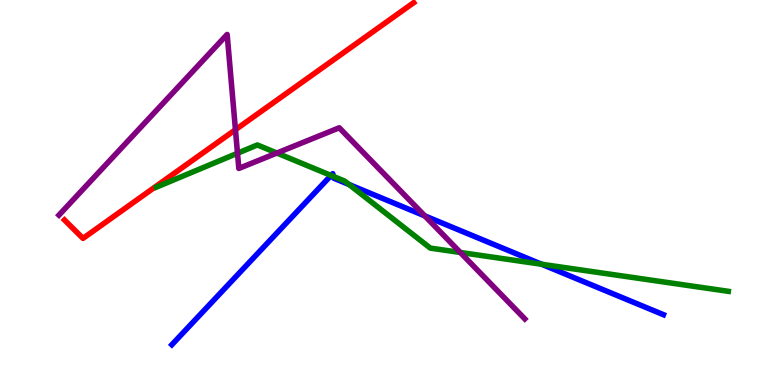[{'lines': ['blue', 'red'], 'intersections': []}, {'lines': ['green', 'red'], 'intersections': []}, {'lines': ['purple', 'red'], 'intersections': [{'x': 3.04, 'y': 6.63}]}, {'lines': ['blue', 'green'], 'intersections': [{'x': 4.27, 'y': 5.44}, {'x': 4.3, 'y': 5.42}, {'x': 4.5, 'y': 5.21}, {'x': 6.99, 'y': 3.14}]}, {'lines': ['blue', 'purple'], 'intersections': [{'x': 5.48, 'y': 4.39}]}, {'lines': ['green', 'purple'], 'intersections': [{'x': 3.06, 'y': 6.02}, {'x': 3.57, 'y': 6.03}, {'x': 5.94, 'y': 3.44}]}]